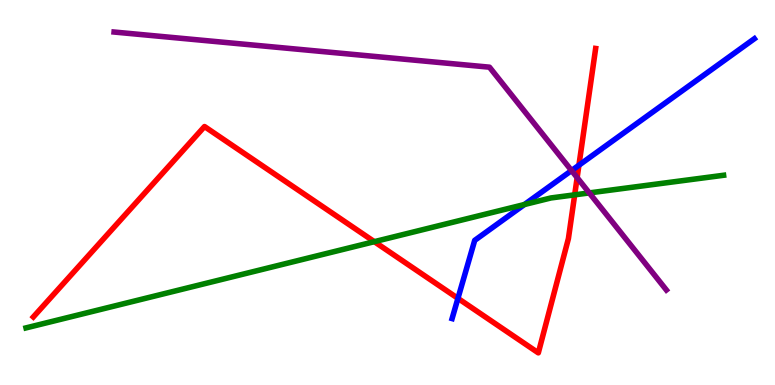[{'lines': ['blue', 'red'], 'intersections': [{'x': 5.91, 'y': 2.25}, {'x': 7.47, 'y': 5.71}]}, {'lines': ['green', 'red'], 'intersections': [{'x': 4.83, 'y': 3.72}, {'x': 7.42, 'y': 4.94}]}, {'lines': ['purple', 'red'], 'intersections': [{'x': 7.45, 'y': 5.39}]}, {'lines': ['blue', 'green'], 'intersections': [{'x': 6.77, 'y': 4.69}]}, {'lines': ['blue', 'purple'], 'intersections': [{'x': 7.37, 'y': 5.57}]}, {'lines': ['green', 'purple'], 'intersections': [{'x': 7.6, 'y': 4.99}]}]